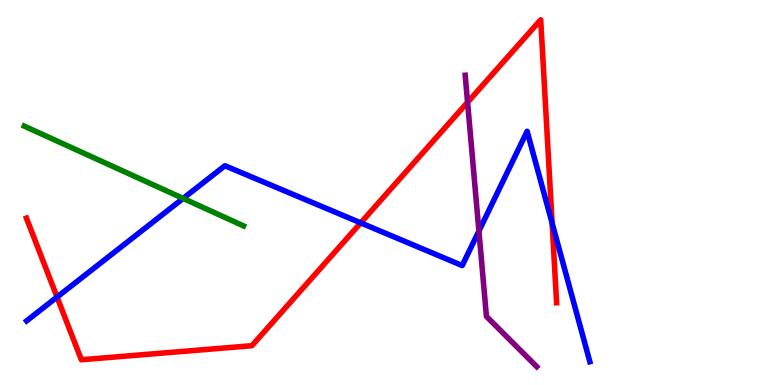[{'lines': ['blue', 'red'], 'intersections': [{'x': 0.736, 'y': 2.28}, {'x': 4.65, 'y': 4.21}, {'x': 7.12, 'y': 4.2}]}, {'lines': ['green', 'red'], 'intersections': []}, {'lines': ['purple', 'red'], 'intersections': [{'x': 6.03, 'y': 7.34}]}, {'lines': ['blue', 'green'], 'intersections': [{'x': 2.36, 'y': 4.85}]}, {'lines': ['blue', 'purple'], 'intersections': [{'x': 6.18, 'y': 4.0}]}, {'lines': ['green', 'purple'], 'intersections': []}]